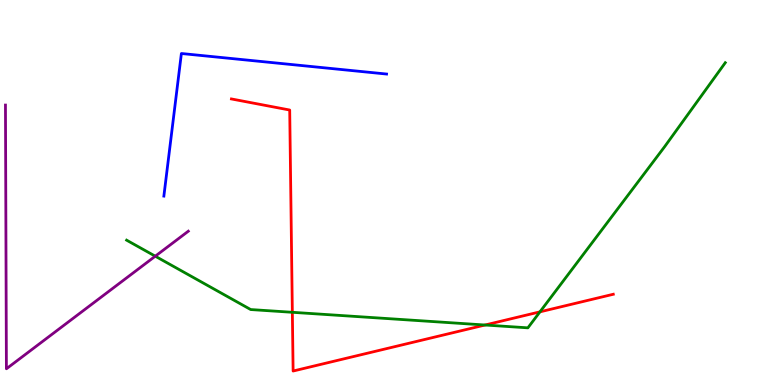[{'lines': ['blue', 'red'], 'intersections': []}, {'lines': ['green', 'red'], 'intersections': [{'x': 3.77, 'y': 1.89}, {'x': 6.26, 'y': 1.56}, {'x': 6.97, 'y': 1.9}]}, {'lines': ['purple', 'red'], 'intersections': []}, {'lines': ['blue', 'green'], 'intersections': []}, {'lines': ['blue', 'purple'], 'intersections': []}, {'lines': ['green', 'purple'], 'intersections': [{'x': 2.0, 'y': 3.35}]}]